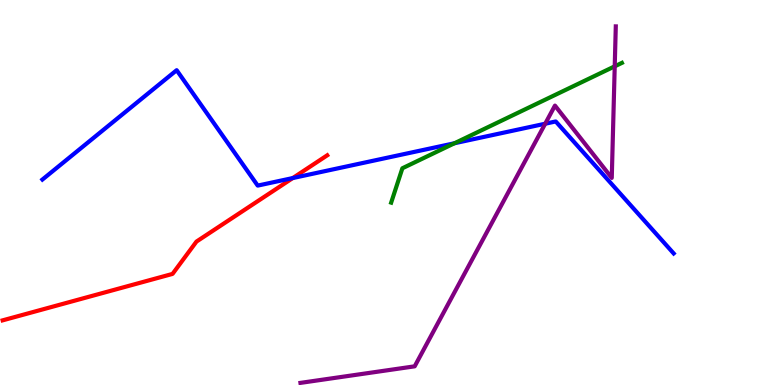[{'lines': ['blue', 'red'], 'intersections': [{'x': 3.78, 'y': 5.38}]}, {'lines': ['green', 'red'], 'intersections': []}, {'lines': ['purple', 'red'], 'intersections': []}, {'lines': ['blue', 'green'], 'intersections': [{'x': 5.86, 'y': 6.28}]}, {'lines': ['blue', 'purple'], 'intersections': [{'x': 7.03, 'y': 6.79}]}, {'lines': ['green', 'purple'], 'intersections': [{'x': 7.93, 'y': 8.28}]}]